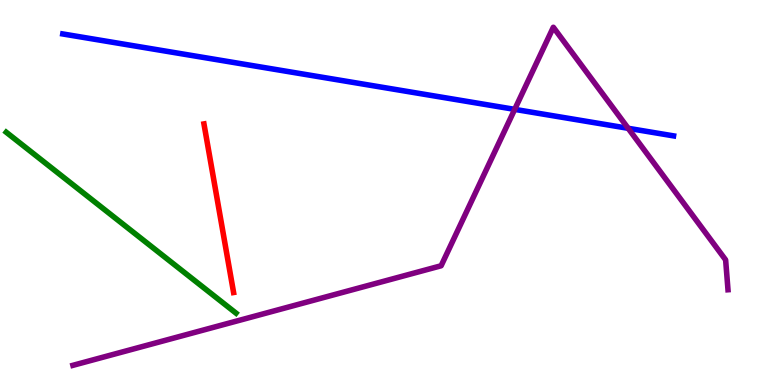[{'lines': ['blue', 'red'], 'intersections': []}, {'lines': ['green', 'red'], 'intersections': []}, {'lines': ['purple', 'red'], 'intersections': []}, {'lines': ['blue', 'green'], 'intersections': []}, {'lines': ['blue', 'purple'], 'intersections': [{'x': 6.64, 'y': 7.16}, {'x': 8.11, 'y': 6.67}]}, {'lines': ['green', 'purple'], 'intersections': []}]